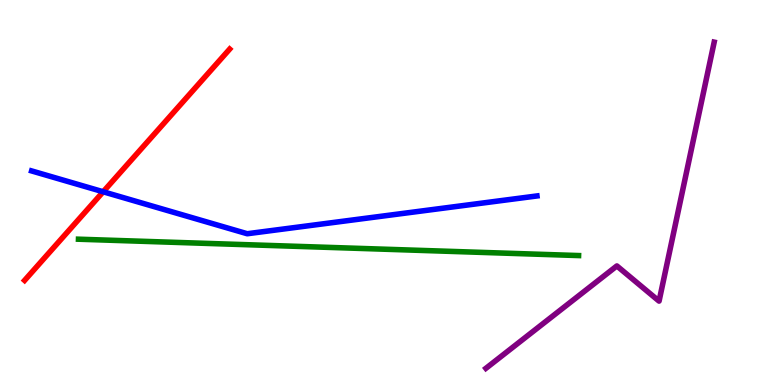[{'lines': ['blue', 'red'], 'intersections': [{'x': 1.33, 'y': 5.02}]}, {'lines': ['green', 'red'], 'intersections': []}, {'lines': ['purple', 'red'], 'intersections': []}, {'lines': ['blue', 'green'], 'intersections': []}, {'lines': ['blue', 'purple'], 'intersections': []}, {'lines': ['green', 'purple'], 'intersections': []}]